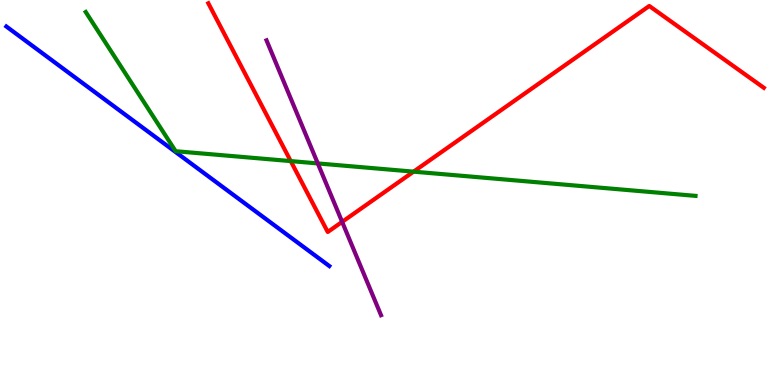[{'lines': ['blue', 'red'], 'intersections': []}, {'lines': ['green', 'red'], 'intersections': [{'x': 3.75, 'y': 5.82}, {'x': 5.34, 'y': 5.54}]}, {'lines': ['purple', 'red'], 'intersections': [{'x': 4.41, 'y': 4.24}]}, {'lines': ['blue', 'green'], 'intersections': []}, {'lines': ['blue', 'purple'], 'intersections': []}, {'lines': ['green', 'purple'], 'intersections': [{'x': 4.1, 'y': 5.76}]}]